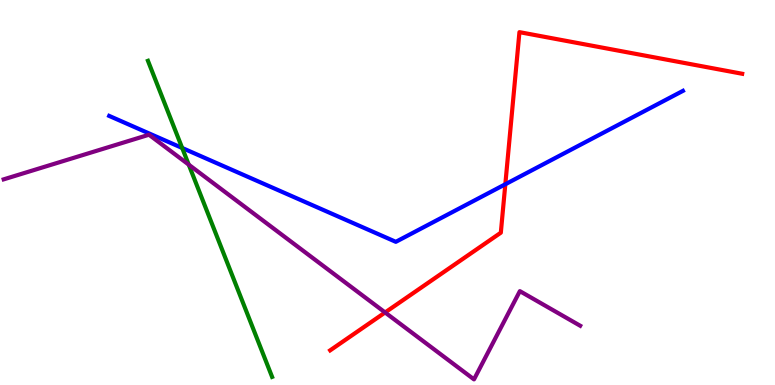[{'lines': ['blue', 'red'], 'intersections': [{'x': 6.52, 'y': 5.21}]}, {'lines': ['green', 'red'], 'intersections': []}, {'lines': ['purple', 'red'], 'intersections': [{'x': 4.97, 'y': 1.88}]}, {'lines': ['blue', 'green'], 'intersections': [{'x': 2.35, 'y': 6.16}]}, {'lines': ['blue', 'purple'], 'intersections': []}, {'lines': ['green', 'purple'], 'intersections': [{'x': 2.44, 'y': 5.72}]}]